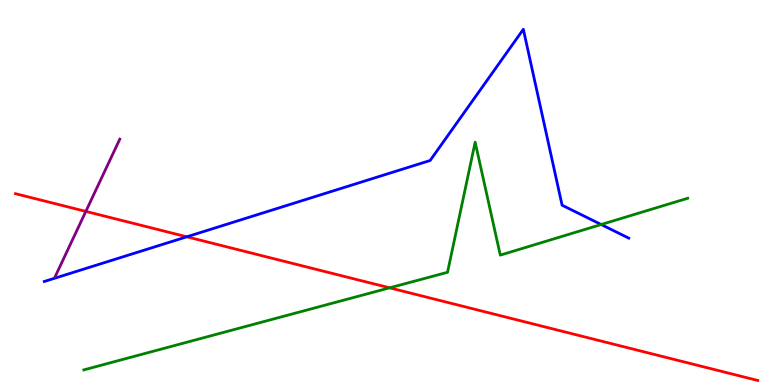[{'lines': ['blue', 'red'], 'intersections': [{'x': 2.41, 'y': 3.85}]}, {'lines': ['green', 'red'], 'intersections': [{'x': 5.03, 'y': 2.52}]}, {'lines': ['purple', 'red'], 'intersections': [{'x': 1.11, 'y': 4.51}]}, {'lines': ['blue', 'green'], 'intersections': [{'x': 7.76, 'y': 4.17}]}, {'lines': ['blue', 'purple'], 'intersections': []}, {'lines': ['green', 'purple'], 'intersections': []}]